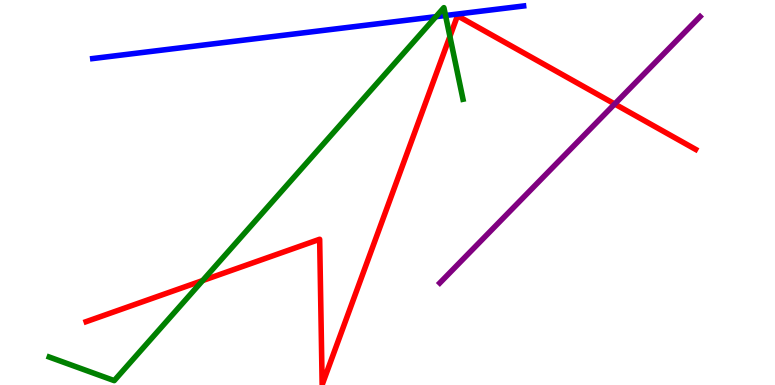[{'lines': ['blue', 'red'], 'intersections': []}, {'lines': ['green', 'red'], 'intersections': [{'x': 2.61, 'y': 2.71}, {'x': 5.81, 'y': 9.05}]}, {'lines': ['purple', 'red'], 'intersections': [{'x': 7.93, 'y': 7.3}]}, {'lines': ['blue', 'green'], 'intersections': [{'x': 5.62, 'y': 9.57}, {'x': 5.75, 'y': 9.6}]}, {'lines': ['blue', 'purple'], 'intersections': []}, {'lines': ['green', 'purple'], 'intersections': []}]